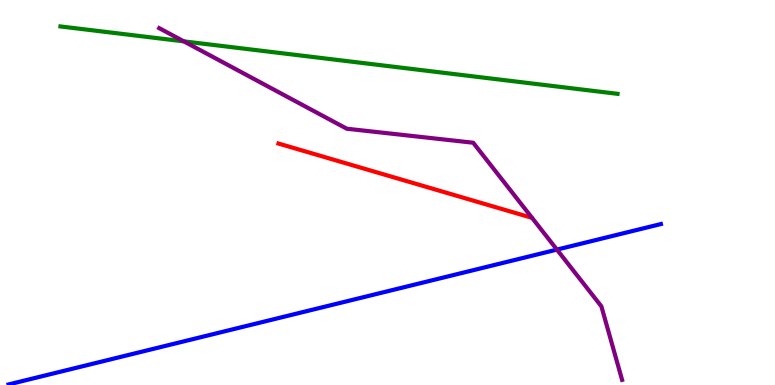[{'lines': ['blue', 'red'], 'intersections': []}, {'lines': ['green', 'red'], 'intersections': []}, {'lines': ['purple', 'red'], 'intersections': []}, {'lines': ['blue', 'green'], 'intersections': []}, {'lines': ['blue', 'purple'], 'intersections': [{'x': 7.19, 'y': 3.52}]}, {'lines': ['green', 'purple'], 'intersections': [{'x': 2.37, 'y': 8.93}]}]